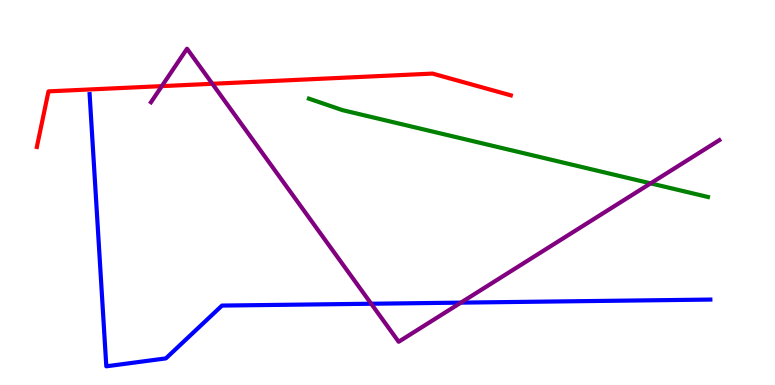[{'lines': ['blue', 'red'], 'intersections': []}, {'lines': ['green', 'red'], 'intersections': []}, {'lines': ['purple', 'red'], 'intersections': [{'x': 2.09, 'y': 7.76}, {'x': 2.74, 'y': 7.82}]}, {'lines': ['blue', 'green'], 'intersections': []}, {'lines': ['blue', 'purple'], 'intersections': [{'x': 4.79, 'y': 2.11}, {'x': 5.95, 'y': 2.14}]}, {'lines': ['green', 'purple'], 'intersections': [{'x': 8.4, 'y': 5.24}]}]